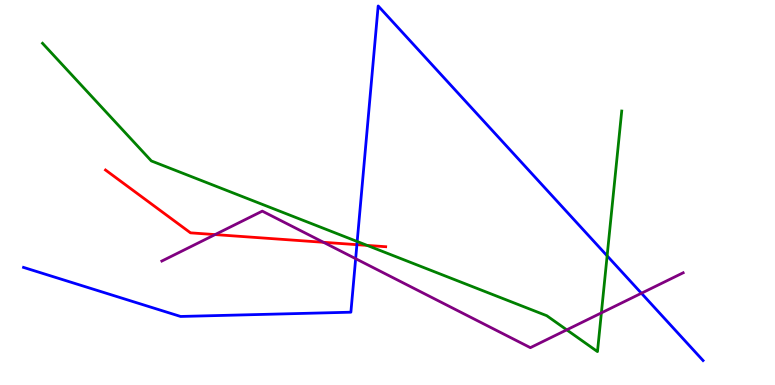[{'lines': ['blue', 'red'], 'intersections': [{'x': 4.61, 'y': 3.64}]}, {'lines': ['green', 'red'], 'intersections': [{'x': 4.74, 'y': 3.63}]}, {'lines': ['purple', 'red'], 'intersections': [{'x': 2.78, 'y': 3.91}, {'x': 4.17, 'y': 3.71}]}, {'lines': ['blue', 'green'], 'intersections': [{'x': 4.61, 'y': 3.73}, {'x': 7.83, 'y': 3.36}]}, {'lines': ['blue', 'purple'], 'intersections': [{'x': 4.59, 'y': 3.28}, {'x': 8.28, 'y': 2.38}]}, {'lines': ['green', 'purple'], 'intersections': [{'x': 7.31, 'y': 1.43}, {'x': 7.76, 'y': 1.87}]}]